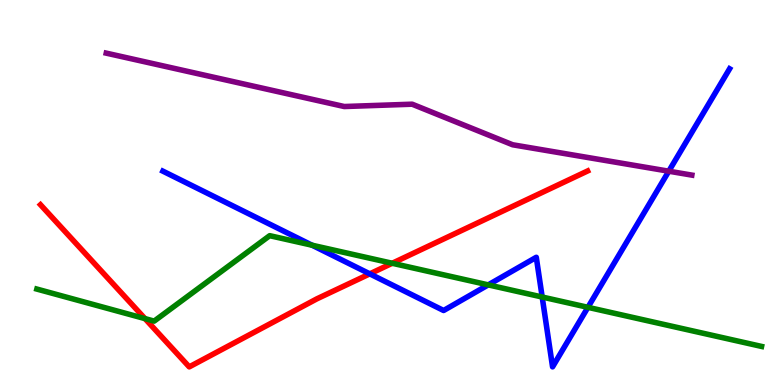[{'lines': ['blue', 'red'], 'intersections': [{'x': 4.77, 'y': 2.89}]}, {'lines': ['green', 'red'], 'intersections': [{'x': 1.87, 'y': 1.72}, {'x': 5.06, 'y': 3.16}]}, {'lines': ['purple', 'red'], 'intersections': []}, {'lines': ['blue', 'green'], 'intersections': [{'x': 4.03, 'y': 3.63}, {'x': 6.3, 'y': 2.6}, {'x': 7.0, 'y': 2.28}, {'x': 7.59, 'y': 2.02}]}, {'lines': ['blue', 'purple'], 'intersections': [{'x': 8.63, 'y': 5.55}]}, {'lines': ['green', 'purple'], 'intersections': []}]